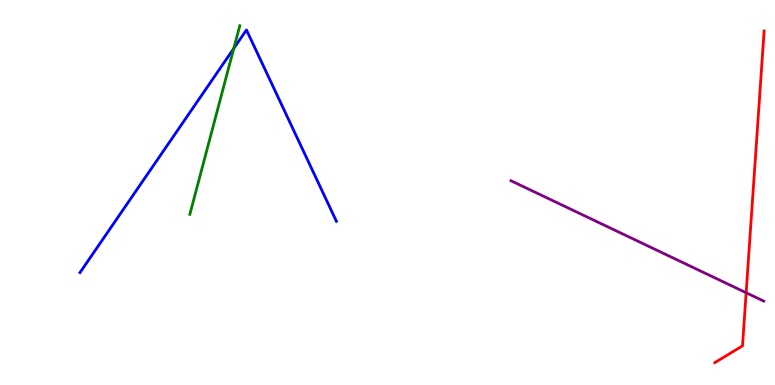[{'lines': ['blue', 'red'], 'intersections': []}, {'lines': ['green', 'red'], 'intersections': []}, {'lines': ['purple', 'red'], 'intersections': [{'x': 9.63, 'y': 2.4}]}, {'lines': ['blue', 'green'], 'intersections': [{'x': 3.02, 'y': 8.74}]}, {'lines': ['blue', 'purple'], 'intersections': []}, {'lines': ['green', 'purple'], 'intersections': []}]